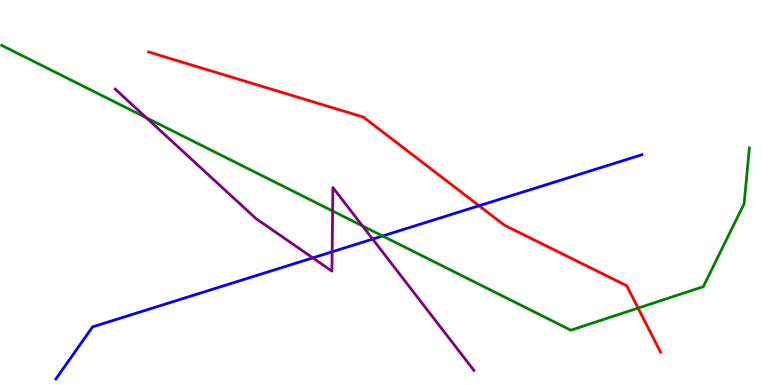[{'lines': ['blue', 'red'], 'intersections': [{'x': 6.18, 'y': 4.66}]}, {'lines': ['green', 'red'], 'intersections': [{'x': 8.23, 'y': 2.0}]}, {'lines': ['purple', 'red'], 'intersections': []}, {'lines': ['blue', 'green'], 'intersections': [{'x': 4.94, 'y': 3.87}]}, {'lines': ['blue', 'purple'], 'intersections': [{'x': 4.04, 'y': 3.3}, {'x': 4.29, 'y': 3.46}, {'x': 4.81, 'y': 3.79}]}, {'lines': ['green', 'purple'], 'intersections': [{'x': 1.89, 'y': 6.94}, {'x': 4.29, 'y': 4.52}, {'x': 4.68, 'y': 4.13}]}]